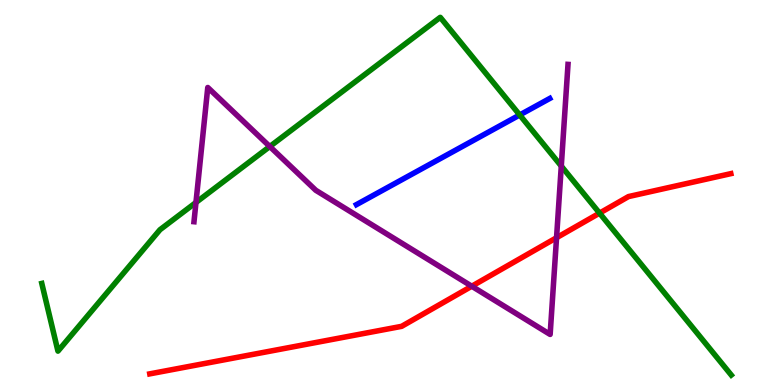[{'lines': ['blue', 'red'], 'intersections': []}, {'lines': ['green', 'red'], 'intersections': [{'x': 7.74, 'y': 4.46}]}, {'lines': ['purple', 'red'], 'intersections': [{'x': 6.09, 'y': 2.57}, {'x': 7.18, 'y': 3.83}]}, {'lines': ['blue', 'green'], 'intersections': [{'x': 6.71, 'y': 7.01}]}, {'lines': ['blue', 'purple'], 'intersections': []}, {'lines': ['green', 'purple'], 'intersections': [{'x': 2.53, 'y': 4.74}, {'x': 3.48, 'y': 6.19}, {'x': 7.24, 'y': 5.69}]}]